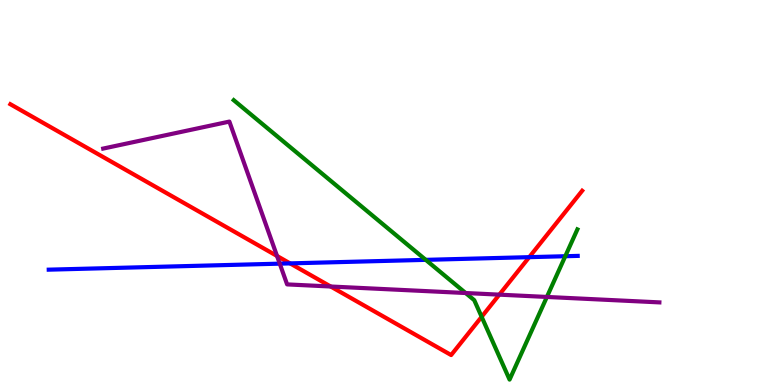[{'lines': ['blue', 'red'], 'intersections': [{'x': 3.74, 'y': 3.16}, {'x': 6.83, 'y': 3.32}]}, {'lines': ['green', 'red'], 'intersections': [{'x': 6.21, 'y': 1.77}]}, {'lines': ['purple', 'red'], 'intersections': [{'x': 3.57, 'y': 3.35}, {'x': 4.27, 'y': 2.56}, {'x': 6.44, 'y': 2.35}]}, {'lines': ['blue', 'green'], 'intersections': [{'x': 5.49, 'y': 3.25}, {'x': 7.29, 'y': 3.34}]}, {'lines': ['blue', 'purple'], 'intersections': [{'x': 3.61, 'y': 3.15}]}, {'lines': ['green', 'purple'], 'intersections': [{'x': 6.01, 'y': 2.39}, {'x': 7.06, 'y': 2.29}]}]